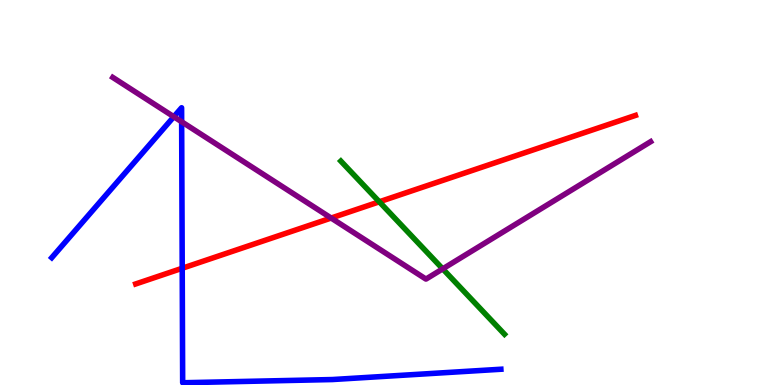[{'lines': ['blue', 'red'], 'intersections': [{'x': 2.35, 'y': 3.03}]}, {'lines': ['green', 'red'], 'intersections': [{'x': 4.89, 'y': 4.76}]}, {'lines': ['purple', 'red'], 'intersections': [{'x': 4.27, 'y': 4.34}]}, {'lines': ['blue', 'green'], 'intersections': []}, {'lines': ['blue', 'purple'], 'intersections': [{'x': 2.24, 'y': 6.97}, {'x': 2.34, 'y': 6.84}]}, {'lines': ['green', 'purple'], 'intersections': [{'x': 5.71, 'y': 3.02}]}]